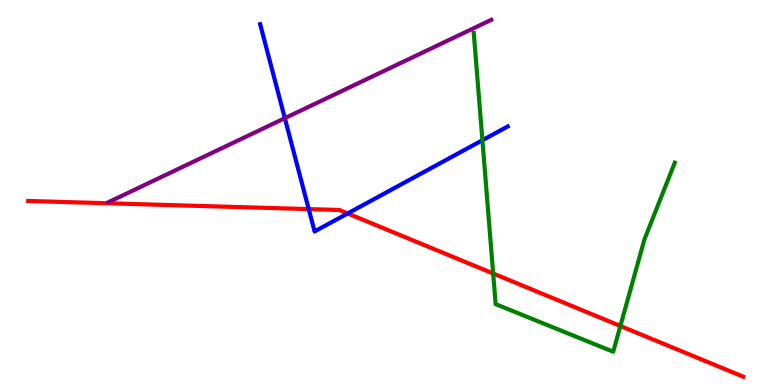[{'lines': ['blue', 'red'], 'intersections': [{'x': 3.98, 'y': 4.57}, {'x': 4.49, 'y': 4.46}]}, {'lines': ['green', 'red'], 'intersections': [{'x': 6.36, 'y': 2.9}, {'x': 8.0, 'y': 1.53}]}, {'lines': ['purple', 'red'], 'intersections': []}, {'lines': ['blue', 'green'], 'intersections': [{'x': 6.22, 'y': 6.36}]}, {'lines': ['blue', 'purple'], 'intersections': [{'x': 3.68, 'y': 6.93}]}, {'lines': ['green', 'purple'], 'intersections': []}]